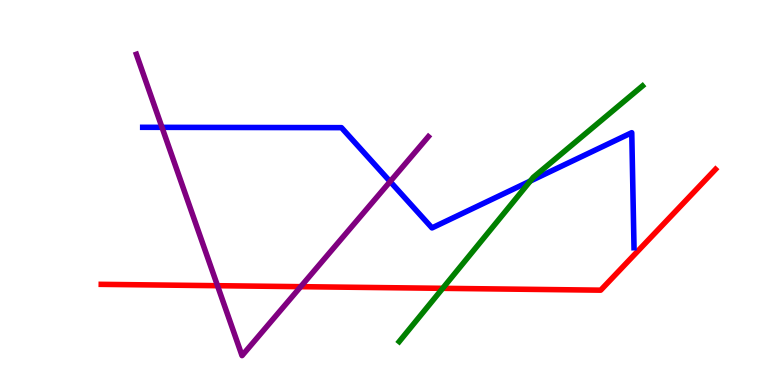[{'lines': ['blue', 'red'], 'intersections': []}, {'lines': ['green', 'red'], 'intersections': [{'x': 5.71, 'y': 2.51}]}, {'lines': ['purple', 'red'], 'intersections': [{'x': 2.81, 'y': 2.58}, {'x': 3.88, 'y': 2.55}]}, {'lines': ['blue', 'green'], 'intersections': [{'x': 6.84, 'y': 5.3}]}, {'lines': ['blue', 'purple'], 'intersections': [{'x': 2.09, 'y': 6.69}, {'x': 5.03, 'y': 5.28}]}, {'lines': ['green', 'purple'], 'intersections': []}]